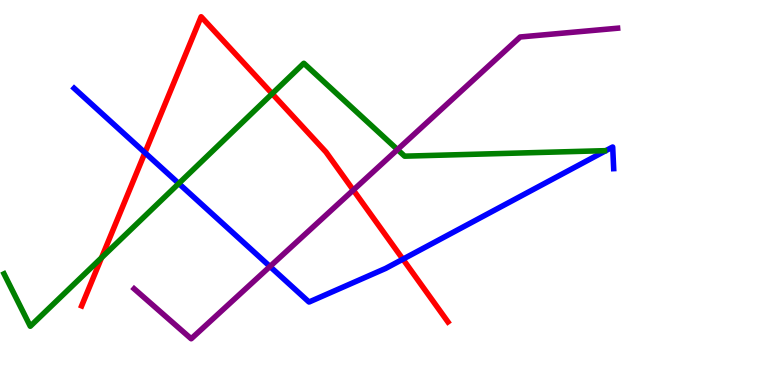[{'lines': ['blue', 'red'], 'intersections': [{'x': 1.87, 'y': 6.03}, {'x': 5.2, 'y': 3.27}]}, {'lines': ['green', 'red'], 'intersections': [{'x': 1.31, 'y': 3.3}, {'x': 3.51, 'y': 7.57}]}, {'lines': ['purple', 'red'], 'intersections': [{'x': 4.56, 'y': 5.06}]}, {'lines': ['blue', 'green'], 'intersections': [{'x': 2.31, 'y': 5.23}]}, {'lines': ['blue', 'purple'], 'intersections': [{'x': 3.48, 'y': 3.08}]}, {'lines': ['green', 'purple'], 'intersections': [{'x': 5.13, 'y': 6.12}]}]